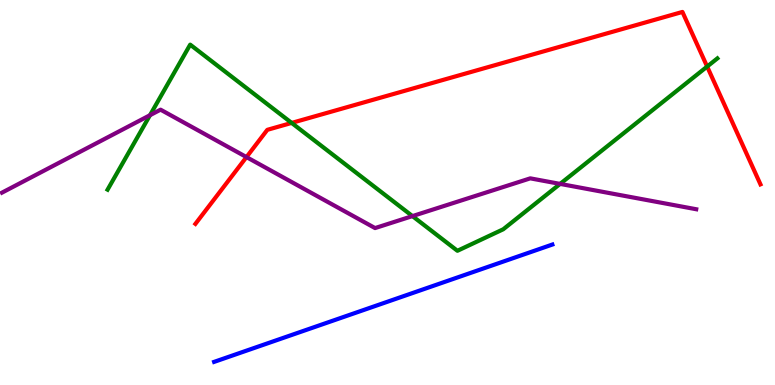[{'lines': ['blue', 'red'], 'intersections': []}, {'lines': ['green', 'red'], 'intersections': [{'x': 3.76, 'y': 6.81}, {'x': 9.12, 'y': 8.27}]}, {'lines': ['purple', 'red'], 'intersections': [{'x': 3.18, 'y': 5.92}]}, {'lines': ['blue', 'green'], 'intersections': []}, {'lines': ['blue', 'purple'], 'intersections': []}, {'lines': ['green', 'purple'], 'intersections': [{'x': 1.94, 'y': 7.01}, {'x': 5.32, 'y': 4.39}, {'x': 7.23, 'y': 5.22}]}]